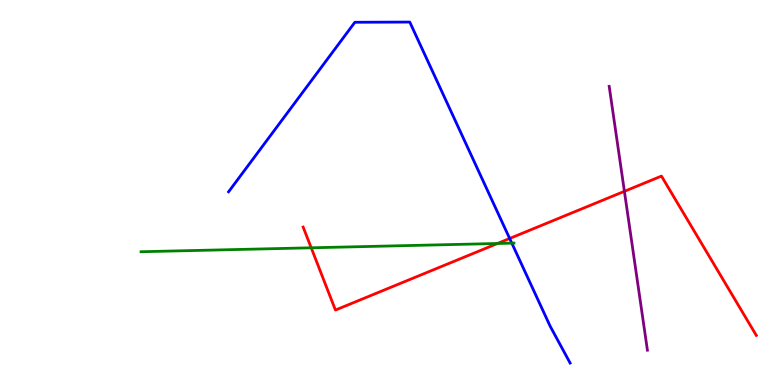[{'lines': ['blue', 'red'], 'intersections': [{'x': 6.58, 'y': 3.81}]}, {'lines': ['green', 'red'], 'intersections': [{'x': 4.02, 'y': 3.56}, {'x': 6.42, 'y': 3.68}]}, {'lines': ['purple', 'red'], 'intersections': [{'x': 8.06, 'y': 5.03}]}, {'lines': ['blue', 'green'], 'intersections': [{'x': 6.6, 'y': 3.68}]}, {'lines': ['blue', 'purple'], 'intersections': []}, {'lines': ['green', 'purple'], 'intersections': []}]